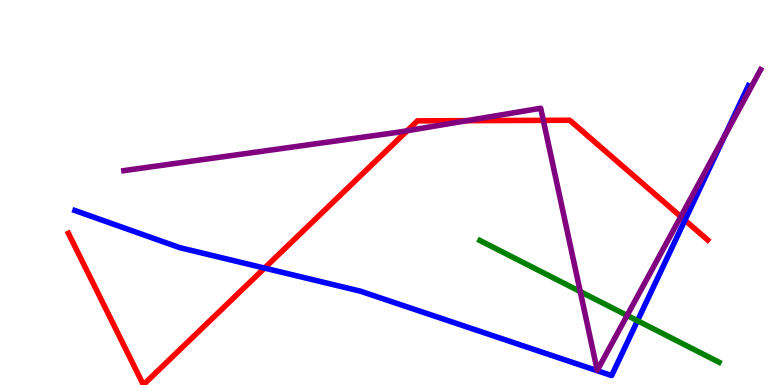[{'lines': ['blue', 'red'], 'intersections': [{'x': 3.41, 'y': 3.04}, {'x': 8.84, 'y': 4.28}]}, {'lines': ['green', 'red'], 'intersections': []}, {'lines': ['purple', 'red'], 'intersections': [{'x': 5.25, 'y': 6.6}, {'x': 6.03, 'y': 6.87}, {'x': 7.01, 'y': 6.87}, {'x': 8.78, 'y': 4.37}]}, {'lines': ['blue', 'green'], 'intersections': [{'x': 8.23, 'y': 1.67}]}, {'lines': ['blue', 'purple'], 'intersections': [{'x': 9.35, 'y': 6.49}]}, {'lines': ['green', 'purple'], 'intersections': [{'x': 7.49, 'y': 2.43}, {'x': 8.09, 'y': 1.81}]}]